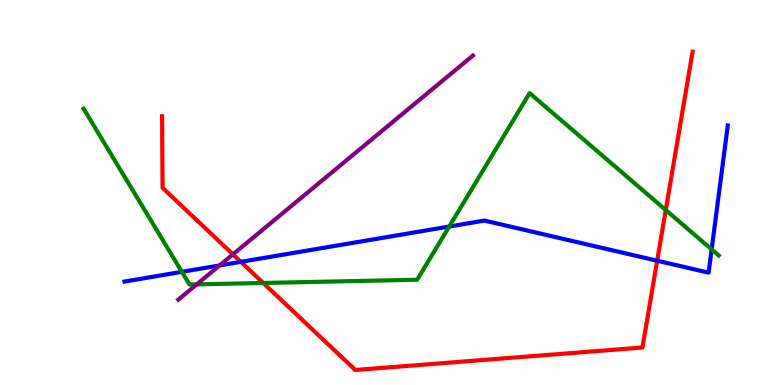[{'lines': ['blue', 'red'], 'intersections': [{'x': 3.11, 'y': 3.2}, {'x': 8.48, 'y': 3.23}]}, {'lines': ['green', 'red'], 'intersections': [{'x': 3.4, 'y': 2.65}, {'x': 8.59, 'y': 4.54}]}, {'lines': ['purple', 'red'], 'intersections': [{'x': 3.01, 'y': 3.39}]}, {'lines': ['blue', 'green'], 'intersections': [{'x': 2.35, 'y': 2.94}, {'x': 5.8, 'y': 4.12}, {'x': 9.18, 'y': 3.52}]}, {'lines': ['blue', 'purple'], 'intersections': [{'x': 2.83, 'y': 3.11}]}, {'lines': ['green', 'purple'], 'intersections': [{'x': 2.54, 'y': 2.61}]}]